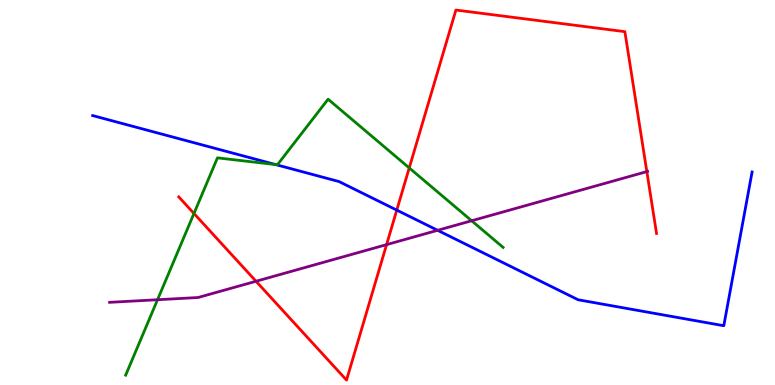[{'lines': ['blue', 'red'], 'intersections': [{'x': 5.12, 'y': 4.54}]}, {'lines': ['green', 'red'], 'intersections': [{'x': 2.5, 'y': 4.46}, {'x': 5.28, 'y': 5.64}]}, {'lines': ['purple', 'red'], 'intersections': [{'x': 3.3, 'y': 2.69}, {'x': 4.99, 'y': 3.65}, {'x': 8.35, 'y': 5.54}]}, {'lines': ['blue', 'green'], 'intersections': [{'x': 3.56, 'y': 5.73}]}, {'lines': ['blue', 'purple'], 'intersections': [{'x': 5.65, 'y': 4.02}]}, {'lines': ['green', 'purple'], 'intersections': [{'x': 2.03, 'y': 2.21}, {'x': 6.09, 'y': 4.27}]}]